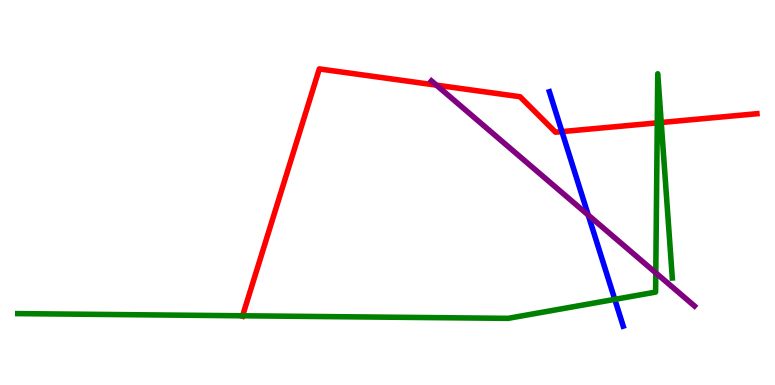[{'lines': ['blue', 'red'], 'intersections': [{'x': 7.25, 'y': 6.58}]}, {'lines': ['green', 'red'], 'intersections': [{'x': 3.13, 'y': 1.8}, {'x': 8.48, 'y': 6.81}, {'x': 8.53, 'y': 6.82}]}, {'lines': ['purple', 'red'], 'intersections': [{'x': 5.63, 'y': 7.79}]}, {'lines': ['blue', 'green'], 'intersections': [{'x': 7.93, 'y': 2.22}]}, {'lines': ['blue', 'purple'], 'intersections': [{'x': 7.59, 'y': 4.41}]}, {'lines': ['green', 'purple'], 'intersections': [{'x': 8.46, 'y': 2.91}]}]